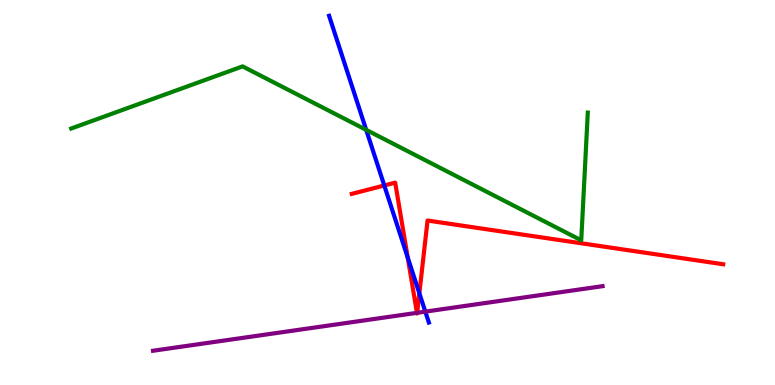[{'lines': ['blue', 'red'], 'intersections': [{'x': 4.96, 'y': 5.18}, {'x': 5.26, 'y': 3.31}, {'x': 5.41, 'y': 2.38}]}, {'lines': ['green', 'red'], 'intersections': []}, {'lines': ['purple', 'red'], 'intersections': [{'x': 5.38, 'y': 1.87}, {'x': 5.38, 'y': 1.88}]}, {'lines': ['blue', 'green'], 'intersections': [{'x': 4.73, 'y': 6.63}]}, {'lines': ['blue', 'purple'], 'intersections': [{'x': 5.49, 'y': 1.91}]}, {'lines': ['green', 'purple'], 'intersections': []}]